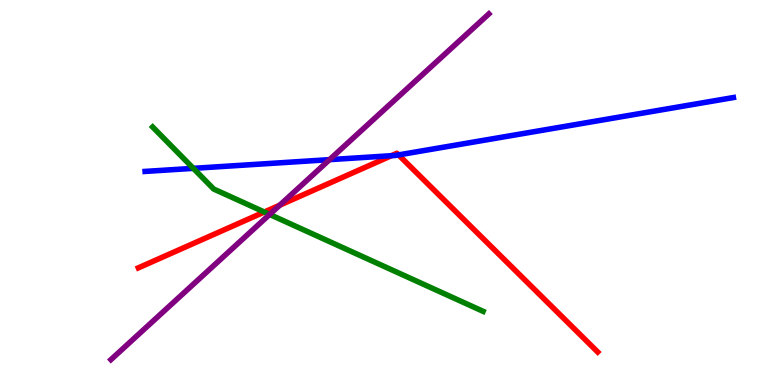[{'lines': ['blue', 'red'], 'intersections': [{'x': 5.05, 'y': 5.96}, {'x': 5.14, 'y': 5.98}]}, {'lines': ['green', 'red'], 'intersections': [{'x': 3.41, 'y': 4.49}]}, {'lines': ['purple', 'red'], 'intersections': [{'x': 3.61, 'y': 4.67}]}, {'lines': ['blue', 'green'], 'intersections': [{'x': 2.49, 'y': 5.63}]}, {'lines': ['blue', 'purple'], 'intersections': [{'x': 4.25, 'y': 5.85}]}, {'lines': ['green', 'purple'], 'intersections': [{'x': 3.48, 'y': 4.43}]}]